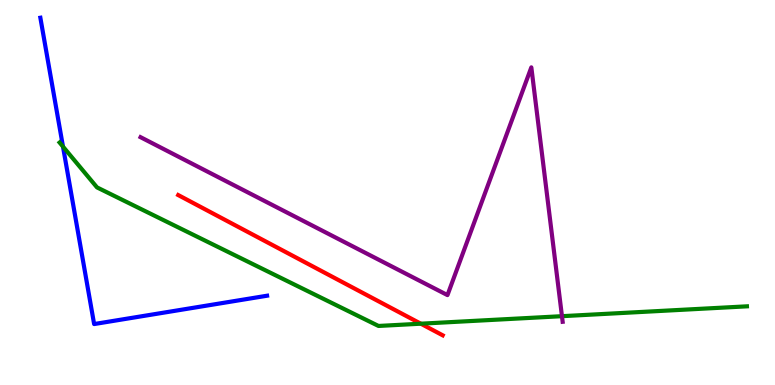[{'lines': ['blue', 'red'], 'intersections': []}, {'lines': ['green', 'red'], 'intersections': [{'x': 5.43, 'y': 1.59}]}, {'lines': ['purple', 'red'], 'intersections': []}, {'lines': ['blue', 'green'], 'intersections': [{'x': 0.813, 'y': 6.19}]}, {'lines': ['blue', 'purple'], 'intersections': []}, {'lines': ['green', 'purple'], 'intersections': [{'x': 7.25, 'y': 1.79}]}]